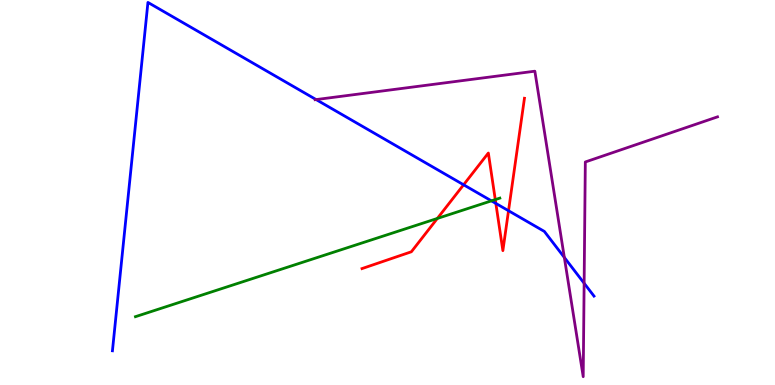[{'lines': ['blue', 'red'], 'intersections': [{'x': 5.98, 'y': 5.2}, {'x': 6.4, 'y': 4.72}, {'x': 6.56, 'y': 4.53}]}, {'lines': ['green', 'red'], 'intersections': [{'x': 5.64, 'y': 4.33}, {'x': 6.39, 'y': 4.82}]}, {'lines': ['purple', 'red'], 'intersections': []}, {'lines': ['blue', 'green'], 'intersections': [{'x': 6.34, 'y': 4.78}]}, {'lines': ['blue', 'purple'], 'intersections': [{'x': 4.08, 'y': 7.41}, {'x': 7.28, 'y': 3.31}, {'x': 7.54, 'y': 2.64}]}, {'lines': ['green', 'purple'], 'intersections': []}]